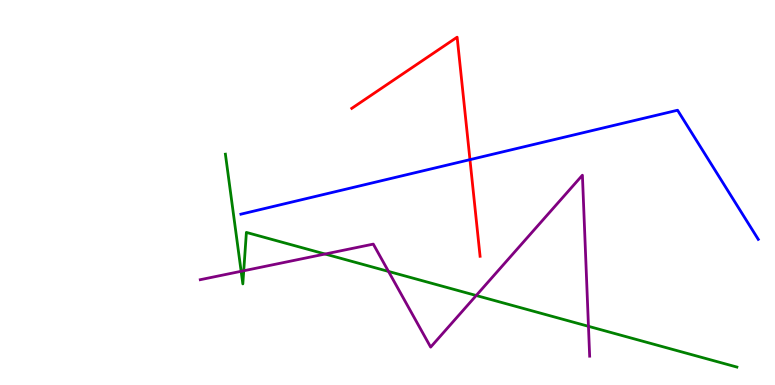[{'lines': ['blue', 'red'], 'intersections': [{'x': 6.06, 'y': 5.85}]}, {'lines': ['green', 'red'], 'intersections': []}, {'lines': ['purple', 'red'], 'intersections': []}, {'lines': ['blue', 'green'], 'intersections': []}, {'lines': ['blue', 'purple'], 'intersections': []}, {'lines': ['green', 'purple'], 'intersections': [{'x': 3.11, 'y': 2.95}, {'x': 3.15, 'y': 2.97}, {'x': 4.19, 'y': 3.4}, {'x': 5.01, 'y': 2.95}, {'x': 6.14, 'y': 2.32}, {'x': 7.59, 'y': 1.52}]}]